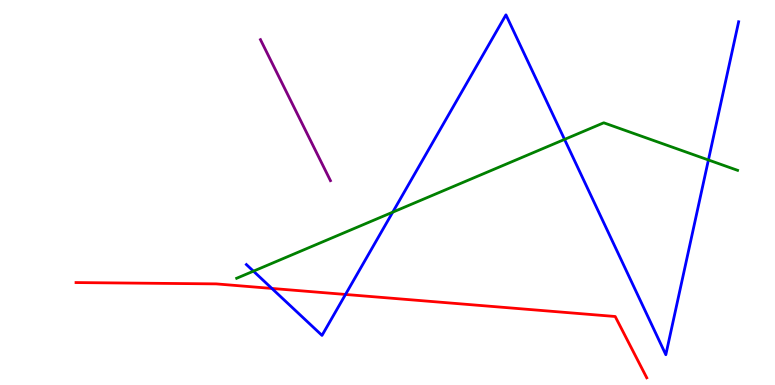[{'lines': ['blue', 'red'], 'intersections': [{'x': 3.51, 'y': 2.51}, {'x': 4.46, 'y': 2.35}]}, {'lines': ['green', 'red'], 'intersections': []}, {'lines': ['purple', 'red'], 'intersections': []}, {'lines': ['blue', 'green'], 'intersections': [{'x': 3.27, 'y': 2.96}, {'x': 5.07, 'y': 4.49}, {'x': 7.28, 'y': 6.38}, {'x': 9.14, 'y': 5.84}]}, {'lines': ['blue', 'purple'], 'intersections': []}, {'lines': ['green', 'purple'], 'intersections': []}]